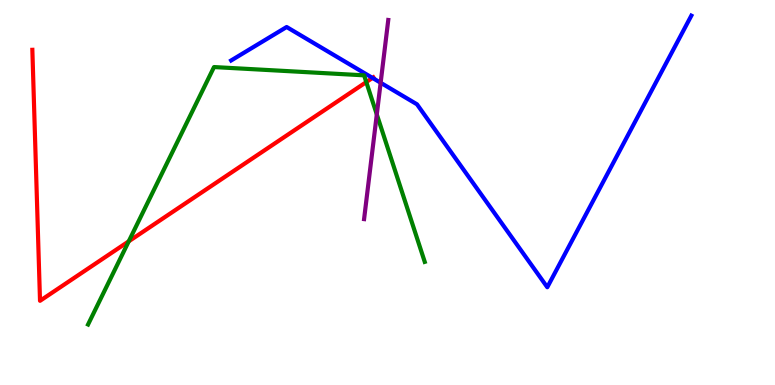[{'lines': ['blue', 'red'], 'intersections': [{'x': 4.81, 'y': 7.98}]}, {'lines': ['green', 'red'], 'intersections': [{'x': 1.66, 'y': 3.73}, {'x': 4.73, 'y': 7.87}]}, {'lines': ['purple', 'red'], 'intersections': []}, {'lines': ['blue', 'green'], 'intersections': []}, {'lines': ['blue', 'purple'], 'intersections': [{'x': 4.91, 'y': 7.85}]}, {'lines': ['green', 'purple'], 'intersections': [{'x': 4.86, 'y': 7.03}]}]